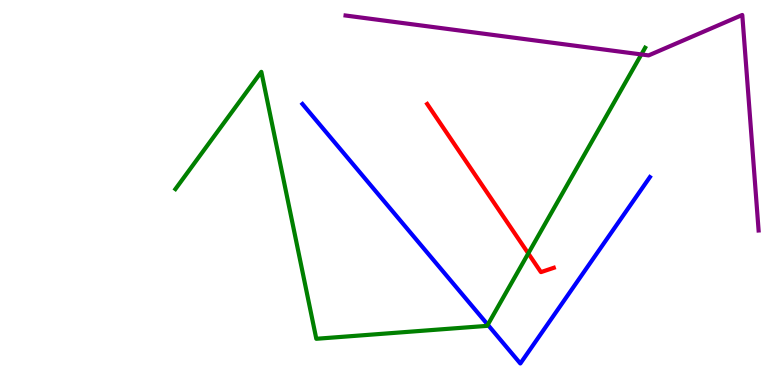[{'lines': ['blue', 'red'], 'intersections': []}, {'lines': ['green', 'red'], 'intersections': [{'x': 6.82, 'y': 3.42}]}, {'lines': ['purple', 'red'], 'intersections': []}, {'lines': ['blue', 'green'], 'intersections': [{'x': 6.29, 'y': 1.57}]}, {'lines': ['blue', 'purple'], 'intersections': []}, {'lines': ['green', 'purple'], 'intersections': [{'x': 8.28, 'y': 8.59}]}]